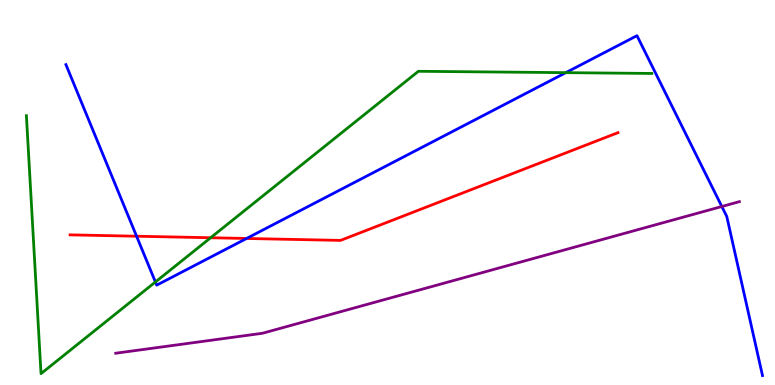[{'lines': ['blue', 'red'], 'intersections': [{'x': 1.76, 'y': 3.86}, {'x': 3.18, 'y': 3.81}]}, {'lines': ['green', 'red'], 'intersections': [{'x': 2.72, 'y': 3.83}]}, {'lines': ['purple', 'red'], 'intersections': []}, {'lines': ['blue', 'green'], 'intersections': [{'x': 2.01, 'y': 2.68}, {'x': 7.3, 'y': 8.11}]}, {'lines': ['blue', 'purple'], 'intersections': [{'x': 9.31, 'y': 4.64}]}, {'lines': ['green', 'purple'], 'intersections': []}]